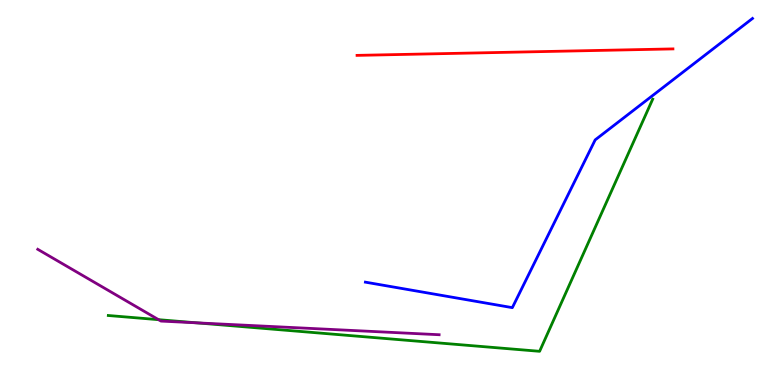[{'lines': ['blue', 'red'], 'intersections': []}, {'lines': ['green', 'red'], 'intersections': []}, {'lines': ['purple', 'red'], 'intersections': []}, {'lines': ['blue', 'green'], 'intersections': []}, {'lines': ['blue', 'purple'], 'intersections': []}, {'lines': ['green', 'purple'], 'intersections': [{'x': 2.05, 'y': 1.7}, {'x': 2.54, 'y': 1.61}]}]